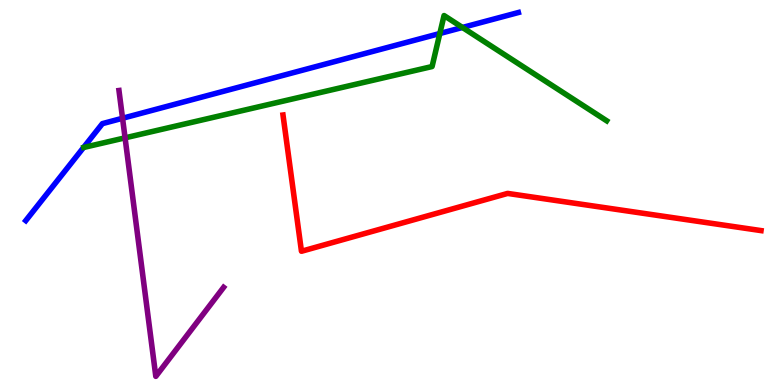[{'lines': ['blue', 'red'], 'intersections': []}, {'lines': ['green', 'red'], 'intersections': []}, {'lines': ['purple', 'red'], 'intersections': []}, {'lines': ['blue', 'green'], 'intersections': [{'x': 5.68, 'y': 9.13}, {'x': 5.97, 'y': 9.29}]}, {'lines': ['blue', 'purple'], 'intersections': [{'x': 1.58, 'y': 6.93}]}, {'lines': ['green', 'purple'], 'intersections': [{'x': 1.61, 'y': 6.42}]}]